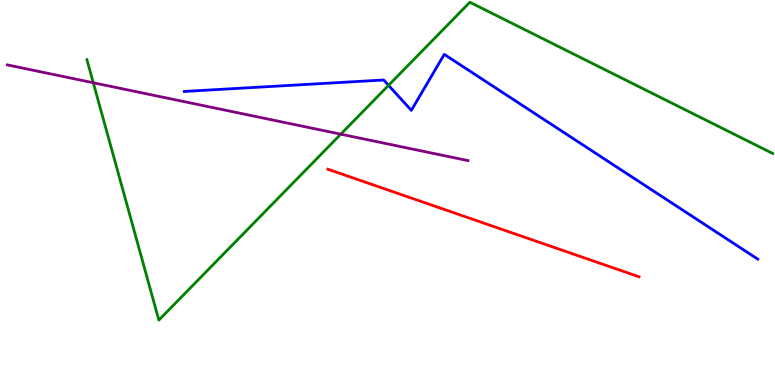[{'lines': ['blue', 'red'], 'intersections': []}, {'lines': ['green', 'red'], 'intersections': []}, {'lines': ['purple', 'red'], 'intersections': []}, {'lines': ['blue', 'green'], 'intersections': [{'x': 5.01, 'y': 7.78}]}, {'lines': ['blue', 'purple'], 'intersections': []}, {'lines': ['green', 'purple'], 'intersections': [{'x': 1.2, 'y': 7.85}, {'x': 4.4, 'y': 6.51}]}]